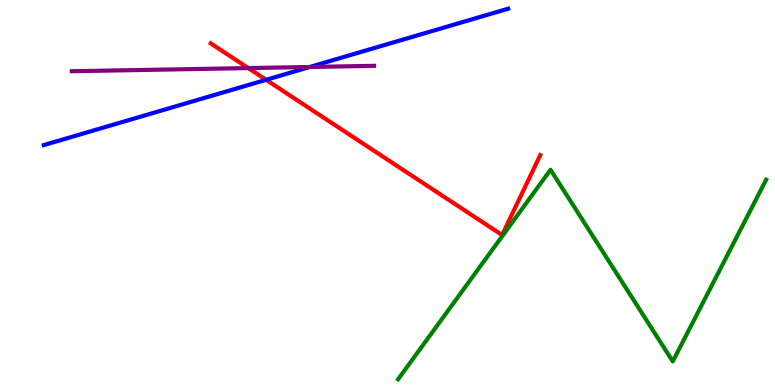[{'lines': ['blue', 'red'], 'intersections': [{'x': 3.43, 'y': 7.93}]}, {'lines': ['green', 'red'], 'intersections': []}, {'lines': ['purple', 'red'], 'intersections': [{'x': 3.2, 'y': 8.23}]}, {'lines': ['blue', 'green'], 'intersections': []}, {'lines': ['blue', 'purple'], 'intersections': [{'x': 4.0, 'y': 8.26}]}, {'lines': ['green', 'purple'], 'intersections': []}]